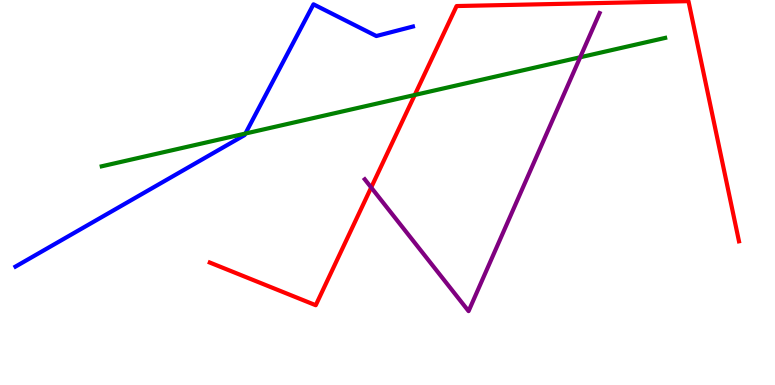[{'lines': ['blue', 'red'], 'intersections': []}, {'lines': ['green', 'red'], 'intersections': [{'x': 5.35, 'y': 7.53}]}, {'lines': ['purple', 'red'], 'intersections': [{'x': 4.79, 'y': 5.13}]}, {'lines': ['blue', 'green'], 'intersections': [{'x': 3.17, 'y': 6.53}]}, {'lines': ['blue', 'purple'], 'intersections': []}, {'lines': ['green', 'purple'], 'intersections': [{'x': 7.49, 'y': 8.51}]}]